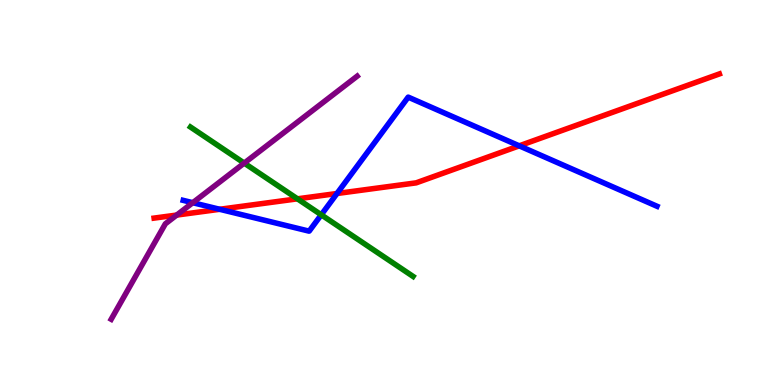[{'lines': ['blue', 'red'], 'intersections': [{'x': 2.83, 'y': 4.56}, {'x': 4.35, 'y': 4.97}, {'x': 6.7, 'y': 6.21}]}, {'lines': ['green', 'red'], 'intersections': [{'x': 3.84, 'y': 4.84}]}, {'lines': ['purple', 'red'], 'intersections': [{'x': 2.28, 'y': 4.41}]}, {'lines': ['blue', 'green'], 'intersections': [{'x': 4.15, 'y': 4.42}]}, {'lines': ['blue', 'purple'], 'intersections': [{'x': 2.49, 'y': 4.74}]}, {'lines': ['green', 'purple'], 'intersections': [{'x': 3.15, 'y': 5.76}]}]